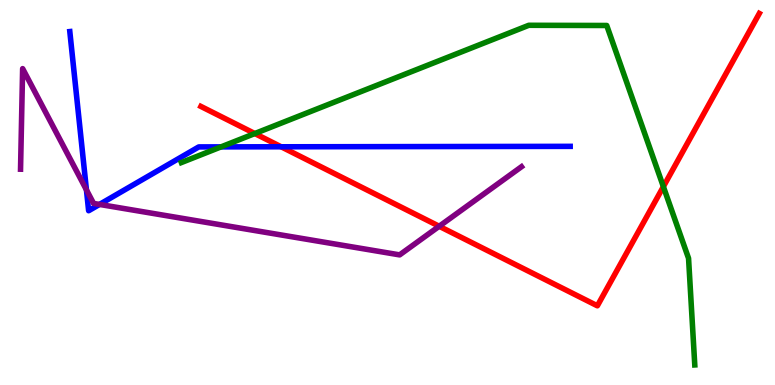[{'lines': ['blue', 'red'], 'intersections': [{'x': 3.63, 'y': 6.19}]}, {'lines': ['green', 'red'], 'intersections': [{'x': 3.29, 'y': 6.53}, {'x': 8.56, 'y': 5.15}]}, {'lines': ['purple', 'red'], 'intersections': [{'x': 5.67, 'y': 4.12}]}, {'lines': ['blue', 'green'], 'intersections': [{'x': 2.85, 'y': 6.19}]}, {'lines': ['blue', 'purple'], 'intersections': [{'x': 1.12, 'y': 5.07}, {'x': 1.28, 'y': 4.69}]}, {'lines': ['green', 'purple'], 'intersections': []}]